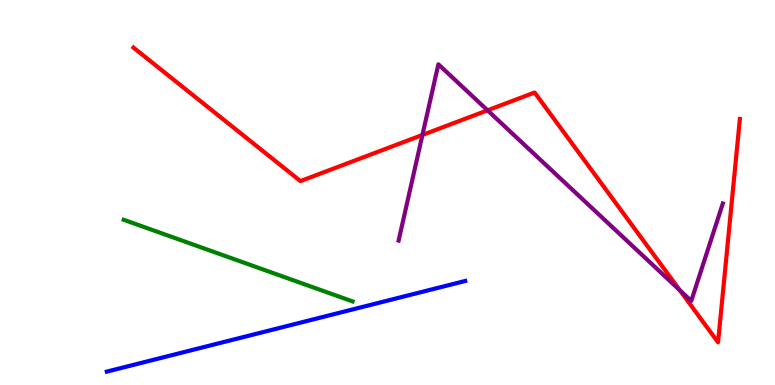[{'lines': ['blue', 'red'], 'intersections': []}, {'lines': ['green', 'red'], 'intersections': []}, {'lines': ['purple', 'red'], 'intersections': [{'x': 5.45, 'y': 6.49}, {'x': 6.29, 'y': 7.13}, {'x': 8.77, 'y': 2.46}]}, {'lines': ['blue', 'green'], 'intersections': []}, {'lines': ['blue', 'purple'], 'intersections': []}, {'lines': ['green', 'purple'], 'intersections': []}]